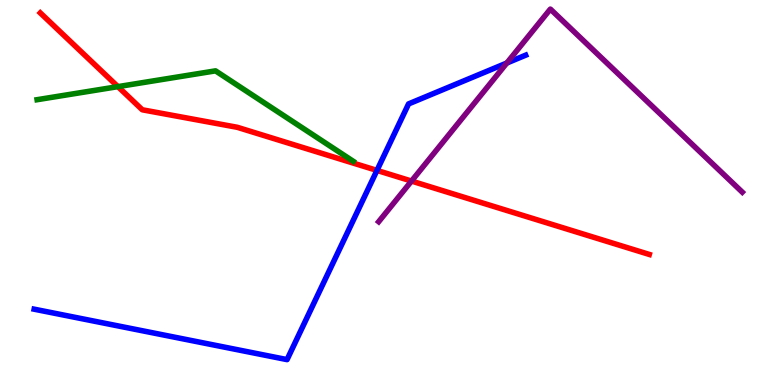[{'lines': ['blue', 'red'], 'intersections': [{'x': 4.86, 'y': 5.57}]}, {'lines': ['green', 'red'], 'intersections': [{'x': 1.52, 'y': 7.75}]}, {'lines': ['purple', 'red'], 'intersections': [{'x': 5.31, 'y': 5.3}]}, {'lines': ['blue', 'green'], 'intersections': []}, {'lines': ['blue', 'purple'], 'intersections': [{'x': 6.54, 'y': 8.36}]}, {'lines': ['green', 'purple'], 'intersections': []}]